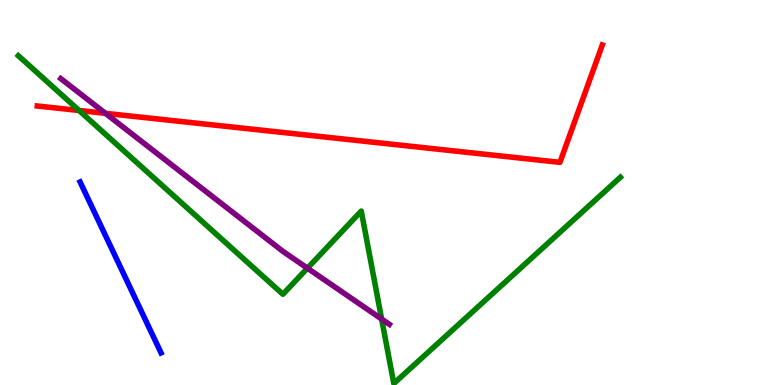[{'lines': ['blue', 'red'], 'intersections': []}, {'lines': ['green', 'red'], 'intersections': [{'x': 1.02, 'y': 7.13}]}, {'lines': ['purple', 'red'], 'intersections': [{'x': 1.36, 'y': 7.06}]}, {'lines': ['blue', 'green'], 'intersections': []}, {'lines': ['blue', 'purple'], 'intersections': []}, {'lines': ['green', 'purple'], 'intersections': [{'x': 3.97, 'y': 3.03}, {'x': 4.92, 'y': 1.71}]}]